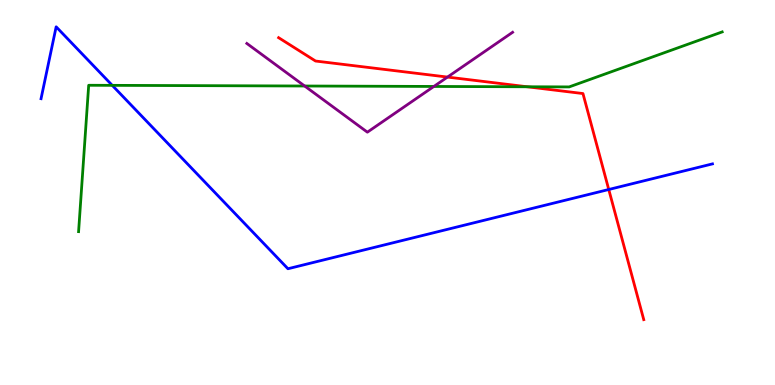[{'lines': ['blue', 'red'], 'intersections': [{'x': 7.85, 'y': 5.08}]}, {'lines': ['green', 'red'], 'intersections': [{'x': 6.8, 'y': 7.75}]}, {'lines': ['purple', 'red'], 'intersections': [{'x': 5.77, 'y': 8.0}]}, {'lines': ['blue', 'green'], 'intersections': [{'x': 1.45, 'y': 7.78}]}, {'lines': ['blue', 'purple'], 'intersections': []}, {'lines': ['green', 'purple'], 'intersections': [{'x': 3.93, 'y': 7.77}, {'x': 5.6, 'y': 7.75}]}]